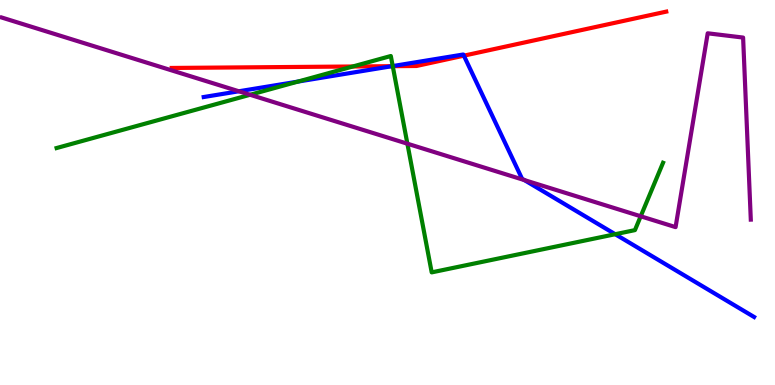[{'lines': ['blue', 'red'], 'intersections': [{'x': 5.06, 'y': 8.28}, {'x': 5.99, 'y': 8.55}]}, {'lines': ['green', 'red'], 'intersections': [{'x': 4.55, 'y': 8.27}, {'x': 5.07, 'y': 8.28}]}, {'lines': ['purple', 'red'], 'intersections': []}, {'lines': ['blue', 'green'], 'intersections': [{'x': 3.84, 'y': 7.88}, {'x': 5.07, 'y': 8.28}, {'x': 7.94, 'y': 3.92}]}, {'lines': ['blue', 'purple'], 'intersections': [{'x': 3.08, 'y': 7.63}, {'x': 6.77, 'y': 5.32}]}, {'lines': ['green', 'purple'], 'intersections': [{'x': 3.23, 'y': 7.54}, {'x': 5.26, 'y': 6.27}, {'x': 8.27, 'y': 4.38}]}]